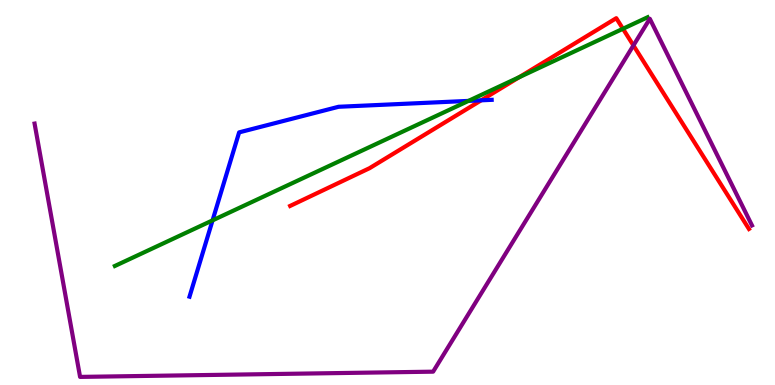[{'lines': ['blue', 'red'], 'intersections': [{'x': 6.21, 'y': 7.39}]}, {'lines': ['green', 'red'], 'intersections': [{'x': 6.7, 'y': 7.99}, {'x': 8.04, 'y': 9.25}]}, {'lines': ['purple', 'red'], 'intersections': [{'x': 8.17, 'y': 8.82}]}, {'lines': ['blue', 'green'], 'intersections': [{'x': 2.74, 'y': 4.28}, {'x': 6.04, 'y': 7.38}]}, {'lines': ['blue', 'purple'], 'intersections': []}, {'lines': ['green', 'purple'], 'intersections': []}]